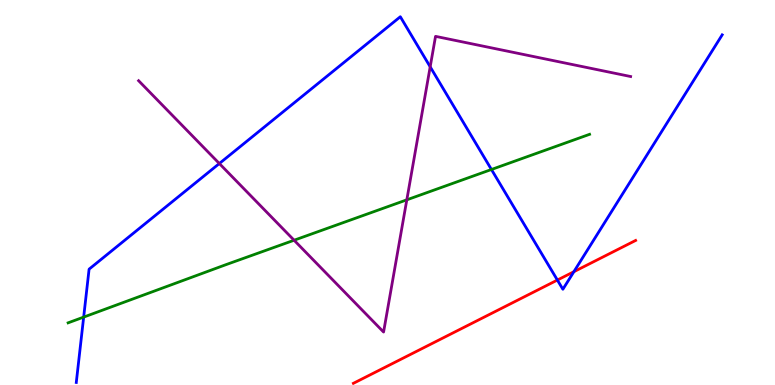[{'lines': ['blue', 'red'], 'intersections': [{'x': 7.19, 'y': 2.73}, {'x': 7.4, 'y': 2.94}]}, {'lines': ['green', 'red'], 'intersections': []}, {'lines': ['purple', 'red'], 'intersections': []}, {'lines': ['blue', 'green'], 'intersections': [{'x': 1.08, 'y': 1.76}, {'x': 6.34, 'y': 5.6}]}, {'lines': ['blue', 'purple'], 'intersections': [{'x': 2.83, 'y': 5.75}, {'x': 5.55, 'y': 8.26}]}, {'lines': ['green', 'purple'], 'intersections': [{'x': 3.79, 'y': 3.76}, {'x': 5.25, 'y': 4.81}]}]